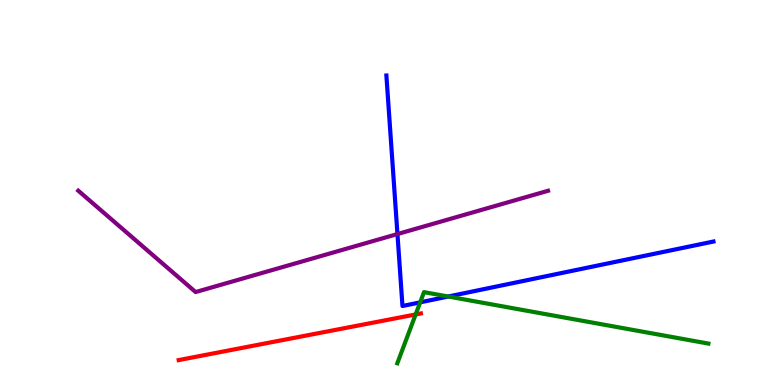[{'lines': ['blue', 'red'], 'intersections': []}, {'lines': ['green', 'red'], 'intersections': [{'x': 5.36, 'y': 1.83}]}, {'lines': ['purple', 'red'], 'intersections': []}, {'lines': ['blue', 'green'], 'intersections': [{'x': 5.42, 'y': 2.15}, {'x': 5.78, 'y': 2.3}]}, {'lines': ['blue', 'purple'], 'intersections': [{'x': 5.13, 'y': 3.92}]}, {'lines': ['green', 'purple'], 'intersections': []}]